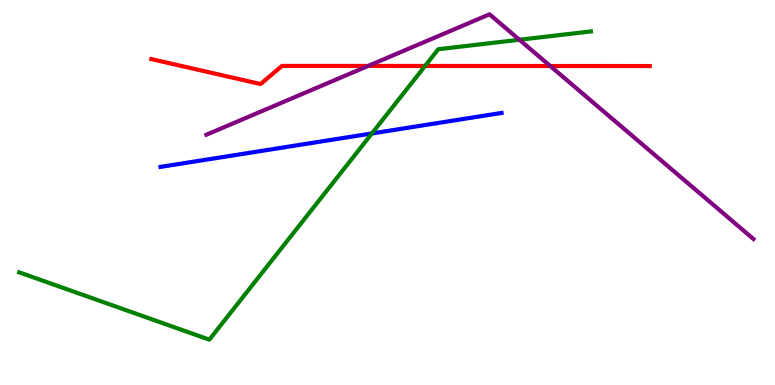[{'lines': ['blue', 'red'], 'intersections': []}, {'lines': ['green', 'red'], 'intersections': [{'x': 5.49, 'y': 8.29}]}, {'lines': ['purple', 'red'], 'intersections': [{'x': 4.75, 'y': 8.29}, {'x': 7.1, 'y': 8.29}]}, {'lines': ['blue', 'green'], 'intersections': [{'x': 4.8, 'y': 6.53}]}, {'lines': ['blue', 'purple'], 'intersections': []}, {'lines': ['green', 'purple'], 'intersections': [{'x': 6.7, 'y': 8.97}]}]